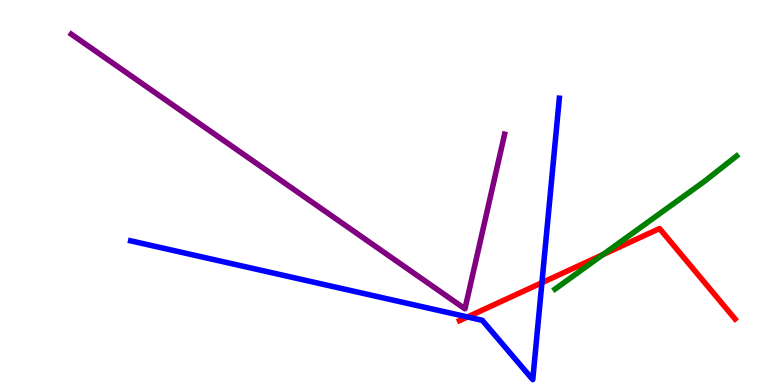[{'lines': ['blue', 'red'], 'intersections': [{'x': 6.03, 'y': 1.77}, {'x': 6.99, 'y': 2.66}]}, {'lines': ['green', 'red'], 'intersections': [{'x': 7.78, 'y': 3.38}]}, {'lines': ['purple', 'red'], 'intersections': []}, {'lines': ['blue', 'green'], 'intersections': []}, {'lines': ['blue', 'purple'], 'intersections': []}, {'lines': ['green', 'purple'], 'intersections': []}]